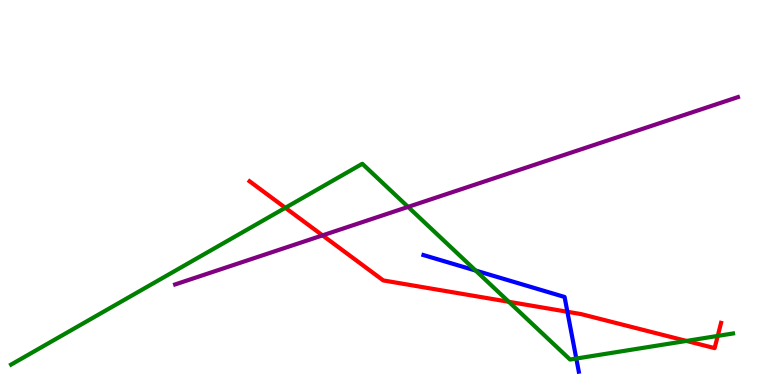[{'lines': ['blue', 'red'], 'intersections': [{'x': 7.32, 'y': 1.9}]}, {'lines': ['green', 'red'], 'intersections': [{'x': 3.68, 'y': 4.6}, {'x': 6.57, 'y': 2.16}, {'x': 8.86, 'y': 1.14}, {'x': 9.26, 'y': 1.27}]}, {'lines': ['purple', 'red'], 'intersections': [{'x': 4.16, 'y': 3.89}]}, {'lines': ['blue', 'green'], 'intersections': [{'x': 6.14, 'y': 2.97}, {'x': 7.44, 'y': 0.687}]}, {'lines': ['blue', 'purple'], 'intersections': []}, {'lines': ['green', 'purple'], 'intersections': [{'x': 5.27, 'y': 4.63}]}]